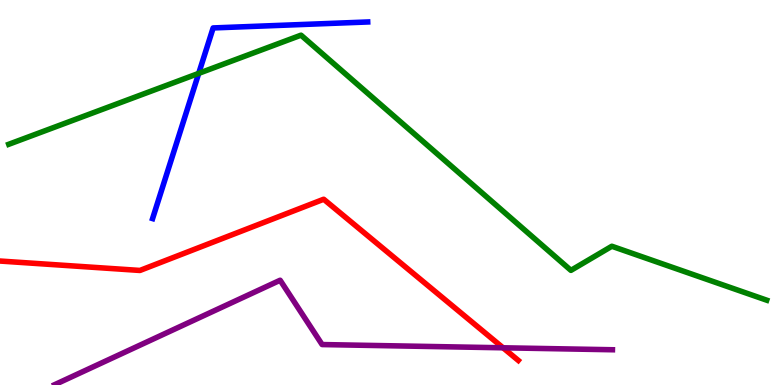[{'lines': ['blue', 'red'], 'intersections': []}, {'lines': ['green', 'red'], 'intersections': []}, {'lines': ['purple', 'red'], 'intersections': [{'x': 6.49, 'y': 0.966}]}, {'lines': ['blue', 'green'], 'intersections': [{'x': 2.56, 'y': 8.09}]}, {'lines': ['blue', 'purple'], 'intersections': []}, {'lines': ['green', 'purple'], 'intersections': []}]